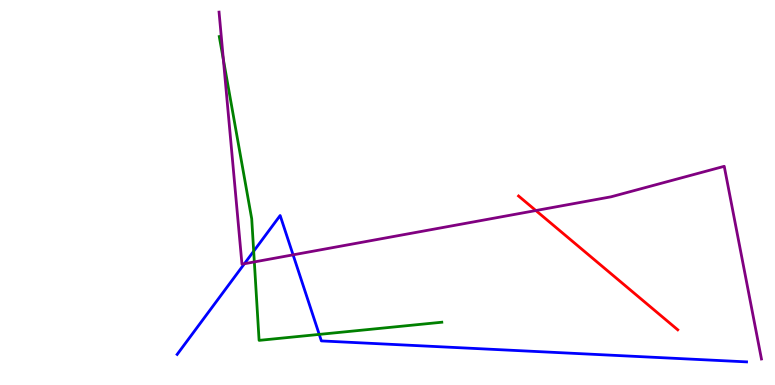[{'lines': ['blue', 'red'], 'intersections': []}, {'lines': ['green', 'red'], 'intersections': []}, {'lines': ['purple', 'red'], 'intersections': [{'x': 6.91, 'y': 4.53}]}, {'lines': ['blue', 'green'], 'intersections': [{'x': 3.27, 'y': 3.48}, {'x': 4.12, 'y': 1.31}]}, {'lines': ['blue', 'purple'], 'intersections': [{'x': 3.15, 'y': 3.15}, {'x': 3.78, 'y': 3.38}]}, {'lines': ['green', 'purple'], 'intersections': [{'x': 2.88, 'y': 8.45}, {'x': 3.28, 'y': 3.2}]}]